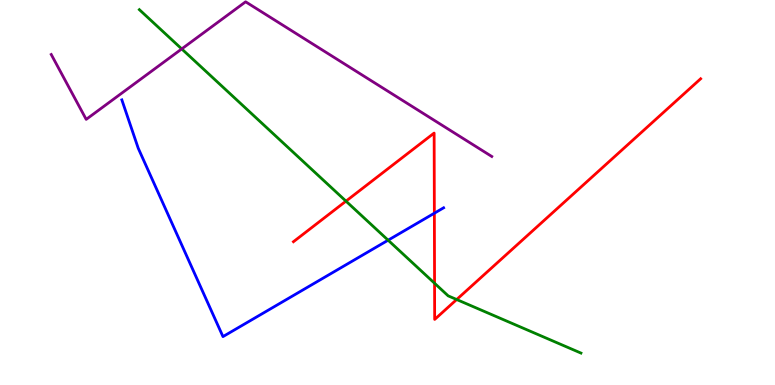[{'lines': ['blue', 'red'], 'intersections': [{'x': 5.6, 'y': 4.46}]}, {'lines': ['green', 'red'], 'intersections': [{'x': 4.46, 'y': 4.78}, {'x': 5.61, 'y': 2.64}, {'x': 5.89, 'y': 2.22}]}, {'lines': ['purple', 'red'], 'intersections': []}, {'lines': ['blue', 'green'], 'intersections': [{'x': 5.01, 'y': 3.76}]}, {'lines': ['blue', 'purple'], 'intersections': []}, {'lines': ['green', 'purple'], 'intersections': [{'x': 2.34, 'y': 8.73}]}]